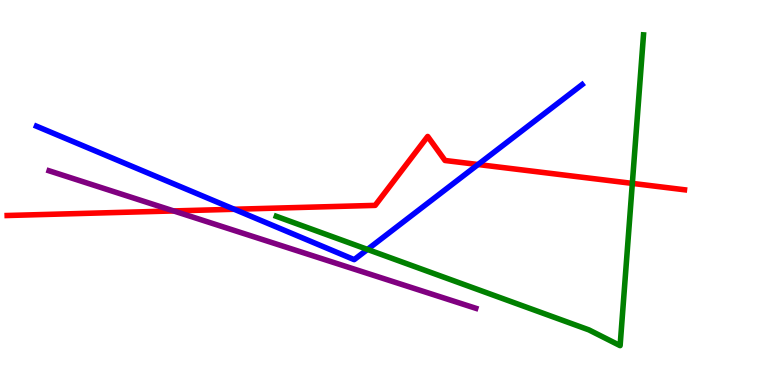[{'lines': ['blue', 'red'], 'intersections': [{'x': 3.02, 'y': 4.56}, {'x': 6.17, 'y': 5.73}]}, {'lines': ['green', 'red'], 'intersections': [{'x': 8.16, 'y': 5.24}]}, {'lines': ['purple', 'red'], 'intersections': [{'x': 2.24, 'y': 4.52}]}, {'lines': ['blue', 'green'], 'intersections': [{'x': 4.74, 'y': 3.52}]}, {'lines': ['blue', 'purple'], 'intersections': []}, {'lines': ['green', 'purple'], 'intersections': []}]